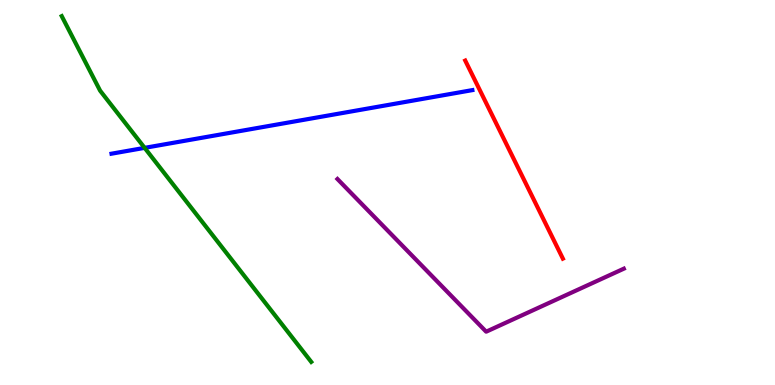[{'lines': ['blue', 'red'], 'intersections': []}, {'lines': ['green', 'red'], 'intersections': []}, {'lines': ['purple', 'red'], 'intersections': []}, {'lines': ['blue', 'green'], 'intersections': [{'x': 1.87, 'y': 6.16}]}, {'lines': ['blue', 'purple'], 'intersections': []}, {'lines': ['green', 'purple'], 'intersections': []}]